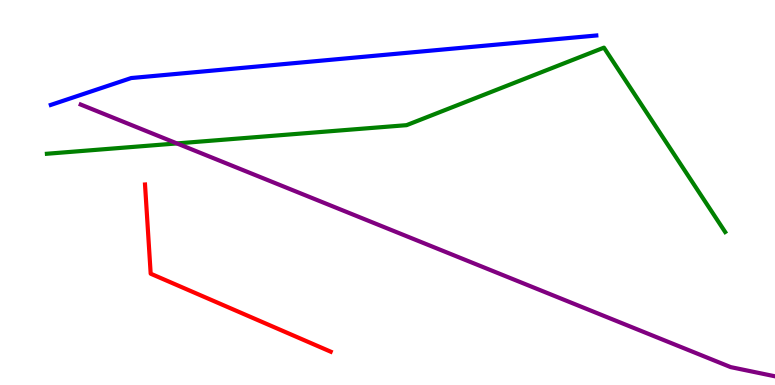[{'lines': ['blue', 'red'], 'intersections': []}, {'lines': ['green', 'red'], 'intersections': []}, {'lines': ['purple', 'red'], 'intersections': []}, {'lines': ['blue', 'green'], 'intersections': []}, {'lines': ['blue', 'purple'], 'intersections': []}, {'lines': ['green', 'purple'], 'intersections': [{'x': 2.28, 'y': 6.27}]}]